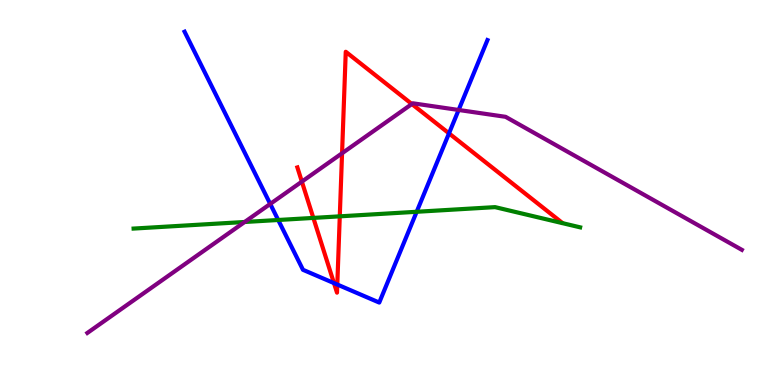[{'lines': ['blue', 'red'], 'intersections': [{'x': 4.31, 'y': 2.65}, {'x': 4.35, 'y': 2.61}, {'x': 5.79, 'y': 6.54}]}, {'lines': ['green', 'red'], 'intersections': [{'x': 4.04, 'y': 4.34}, {'x': 4.38, 'y': 4.38}]}, {'lines': ['purple', 'red'], 'intersections': [{'x': 3.9, 'y': 5.28}, {'x': 4.41, 'y': 6.02}, {'x': 5.31, 'y': 7.3}]}, {'lines': ['blue', 'green'], 'intersections': [{'x': 3.59, 'y': 4.29}, {'x': 5.38, 'y': 4.5}]}, {'lines': ['blue', 'purple'], 'intersections': [{'x': 3.49, 'y': 4.7}, {'x': 5.92, 'y': 7.14}]}, {'lines': ['green', 'purple'], 'intersections': [{'x': 3.16, 'y': 4.23}]}]